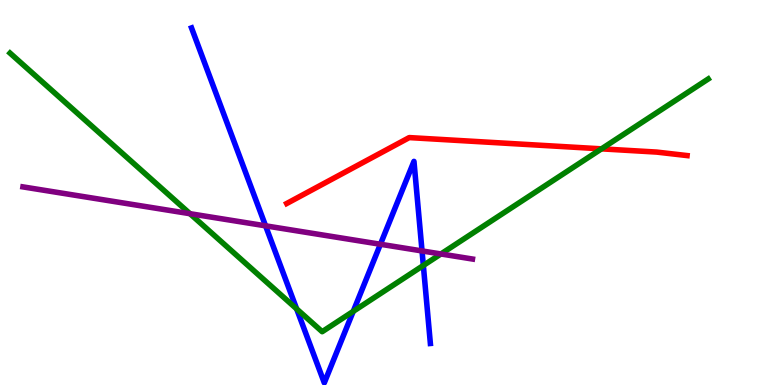[{'lines': ['blue', 'red'], 'intersections': []}, {'lines': ['green', 'red'], 'intersections': [{'x': 7.76, 'y': 6.13}]}, {'lines': ['purple', 'red'], 'intersections': []}, {'lines': ['blue', 'green'], 'intersections': [{'x': 3.83, 'y': 1.98}, {'x': 4.56, 'y': 1.91}, {'x': 5.46, 'y': 3.1}]}, {'lines': ['blue', 'purple'], 'intersections': [{'x': 3.43, 'y': 4.13}, {'x': 4.91, 'y': 3.66}, {'x': 5.45, 'y': 3.48}]}, {'lines': ['green', 'purple'], 'intersections': [{'x': 2.45, 'y': 4.45}, {'x': 5.69, 'y': 3.4}]}]